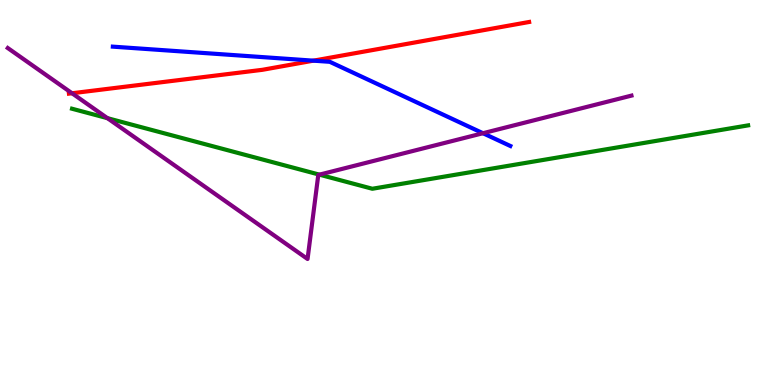[{'lines': ['blue', 'red'], 'intersections': [{'x': 4.04, 'y': 8.42}]}, {'lines': ['green', 'red'], 'intersections': []}, {'lines': ['purple', 'red'], 'intersections': [{'x': 0.93, 'y': 7.58}]}, {'lines': ['blue', 'green'], 'intersections': []}, {'lines': ['blue', 'purple'], 'intersections': [{'x': 6.23, 'y': 6.54}]}, {'lines': ['green', 'purple'], 'intersections': [{'x': 1.39, 'y': 6.93}, {'x': 4.12, 'y': 5.46}]}]